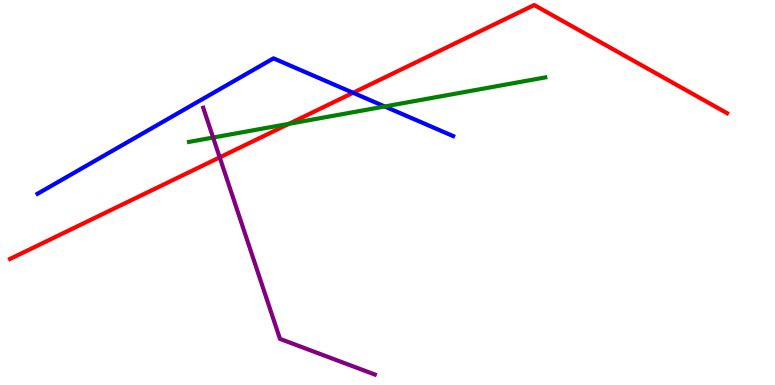[{'lines': ['blue', 'red'], 'intersections': [{'x': 4.56, 'y': 7.59}]}, {'lines': ['green', 'red'], 'intersections': [{'x': 3.73, 'y': 6.78}]}, {'lines': ['purple', 'red'], 'intersections': [{'x': 2.83, 'y': 5.91}]}, {'lines': ['blue', 'green'], 'intersections': [{'x': 4.96, 'y': 7.23}]}, {'lines': ['blue', 'purple'], 'intersections': []}, {'lines': ['green', 'purple'], 'intersections': [{'x': 2.75, 'y': 6.43}]}]